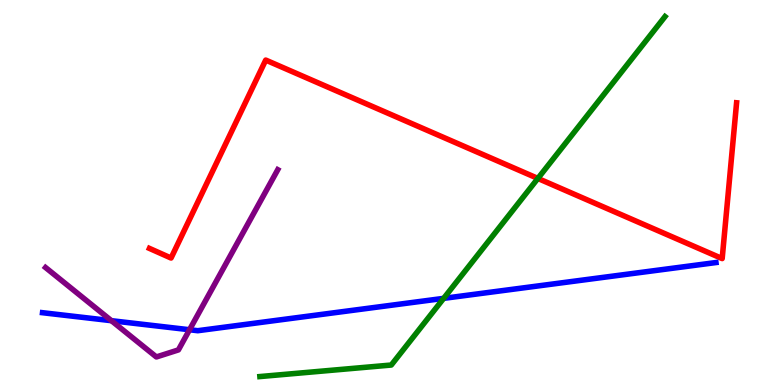[{'lines': ['blue', 'red'], 'intersections': []}, {'lines': ['green', 'red'], 'intersections': [{'x': 6.94, 'y': 5.37}]}, {'lines': ['purple', 'red'], 'intersections': []}, {'lines': ['blue', 'green'], 'intersections': [{'x': 5.72, 'y': 2.25}]}, {'lines': ['blue', 'purple'], 'intersections': [{'x': 1.44, 'y': 1.67}, {'x': 2.45, 'y': 1.44}]}, {'lines': ['green', 'purple'], 'intersections': []}]